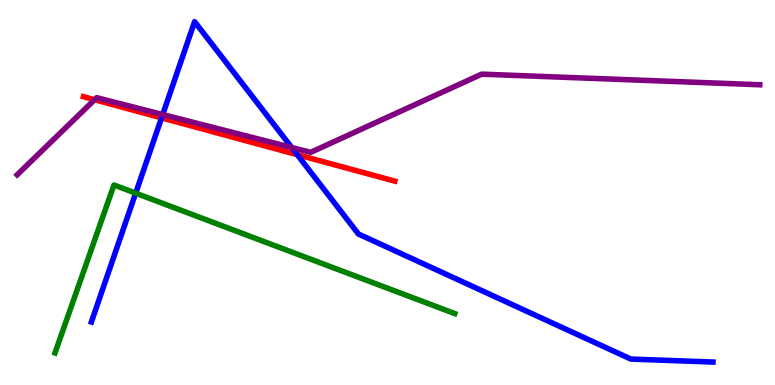[{'lines': ['blue', 'red'], 'intersections': [{'x': 2.08, 'y': 6.94}, {'x': 3.83, 'y': 5.98}]}, {'lines': ['green', 'red'], 'intersections': []}, {'lines': ['purple', 'red'], 'intersections': [{'x': 1.22, 'y': 7.41}]}, {'lines': ['blue', 'green'], 'intersections': [{'x': 1.75, 'y': 4.98}]}, {'lines': ['blue', 'purple'], 'intersections': [{'x': 2.1, 'y': 7.02}, {'x': 3.76, 'y': 6.17}]}, {'lines': ['green', 'purple'], 'intersections': []}]